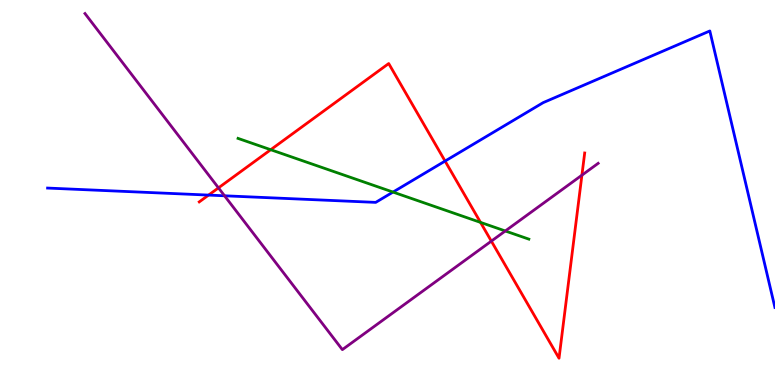[{'lines': ['blue', 'red'], 'intersections': [{'x': 2.69, 'y': 4.93}, {'x': 5.74, 'y': 5.82}]}, {'lines': ['green', 'red'], 'intersections': [{'x': 3.49, 'y': 6.11}, {'x': 6.2, 'y': 4.22}]}, {'lines': ['purple', 'red'], 'intersections': [{'x': 2.82, 'y': 5.12}, {'x': 6.34, 'y': 3.74}, {'x': 7.51, 'y': 5.45}]}, {'lines': ['blue', 'green'], 'intersections': [{'x': 5.07, 'y': 5.01}]}, {'lines': ['blue', 'purple'], 'intersections': [{'x': 2.9, 'y': 4.91}]}, {'lines': ['green', 'purple'], 'intersections': [{'x': 6.52, 'y': 4.0}]}]